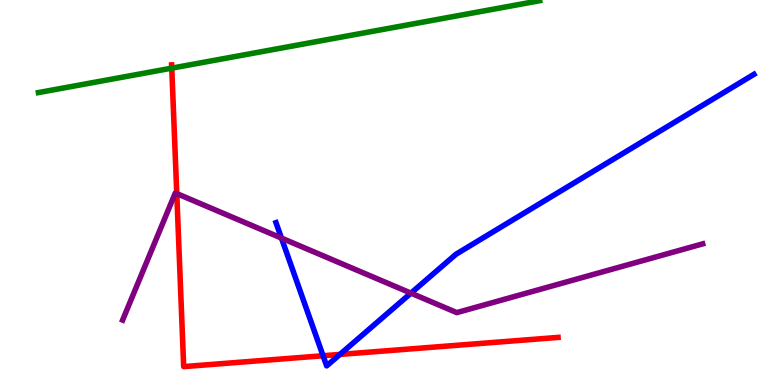[{'lines': ['blue', 'red'], 'intersections': [{'x': 4.17, 'y': 0.76}, {'x': 4.39, 'y': 0.794}]}, {'lines': ['green', 'red'], 'intersections': [{'x': 2.22, 'y': 8.23}]}, {'lines': ['purple', 'red'], 'intersections': [{'x': 2.28, 'y': 4.97}]}, {'lines': ['blue', 'green'], 'intersections': []}, {'lines': ['blue', 'purple'], 'intersections': [{'x': 3.63, 'y': 3.82}, {'x': 5.3, 'y': 2.39}]}, {'lines': ['green', 'purple'], 'intersections': []}]